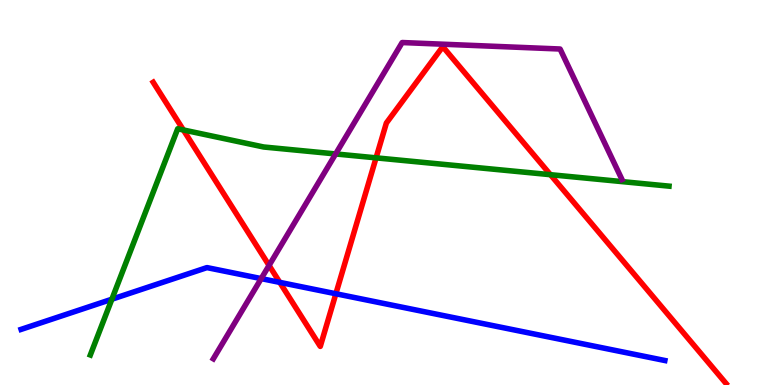[{'lines': ['blue', 'red'], 'intersections': [{'x': 3.61, 'y': 2.67}, {'x': 4.33, 'y': 2.37}]}, {'lines': ['green', 'red'], 'intersections': [{'x': 2.37, 'y': 6.62}, {'x': 4.85, 'y': 5.9}, {'x': 7.1, 'y': 5.46}]}, {'lines': ['purple', 'red'], 'intersections': [{'x': 3.47, 'y': 3.11}]}, {'lines': ['blue', 'green'], 'intersections': [{'x': 1.44, 'y': 2.23}]}, {'lines': ['blue', 'purple'], 'intersections': [{'x': 3.37, 'y': 2.76}]}, {'lines': ['green', 'purple'], 'intersections': [{'x': 4.33, 'y': 6.0}]}]